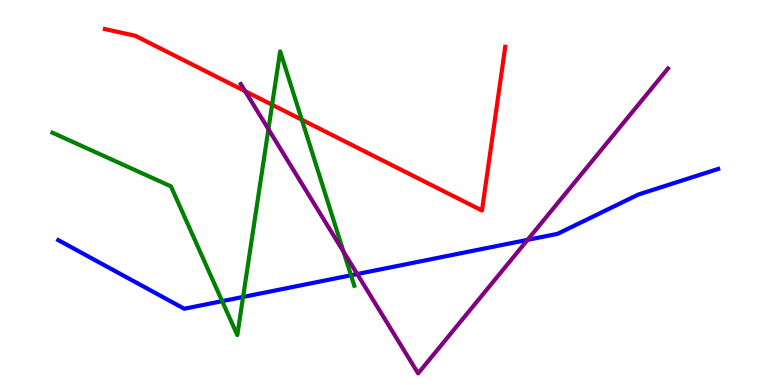[{'lines': ['blue', 'red'], 'intersections': []}, {'lines': ['green', 'red'], 'intersections': [{'x': 3.51, 'y': 7.28}, {'x': 3.89, 'y': 6.89}]}, {'lines': ['purple', 'red'], 'intersections': [{'x': 3.16, 'y': 7.63}]}, {'lines': ['blue', 'green'], 'intersections': [{'x': 2.87, 'y': 2.18}, {'x': 3.14, 'y': 2.29}, {'x': 4.53, 'y': 2.85}]}, {'lines': ['blue', 'purple'], 'intersections': [{'x': 4.61, 'y': 2.88}, {'x': 6.81, 'y': 3.77}]}, {'lines': ['green', 'purple'], 'intersections': [{'x': 3.46, 'y': 6.64}, {'x': 4.43, 'y': 3.46}]}]